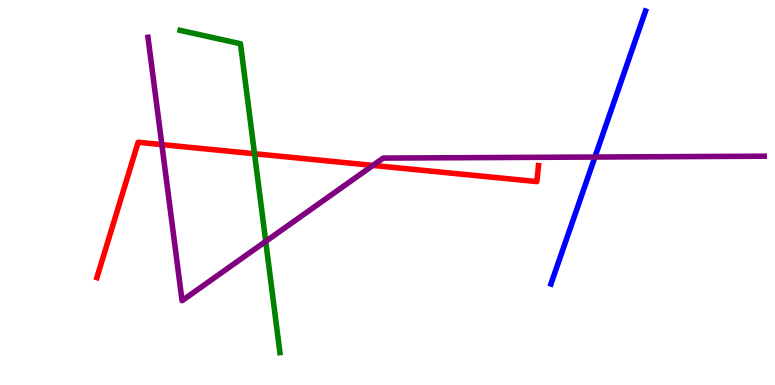[{'lines': ['blue', 'red'], 'intersections': []}, {'lines': ['green', 'red'], 'intersections': [{'x': 3.28, 'y': 6.01}]}, {'lines': ['purple', 'red'], 'intersections': [{'x': 2.09, 'y': 6.24}, {'x': 4.81, 'y': 5.7}]}, {'lines': ['blue', 'green'], 'intersections': []}, {'lines': ['blue', 'purple'], 'intersections': [{'x': 7.68, 'y': 5.92}]}, {'lines': ['green', 'purple'], 'intersections': [{'x': 3.43, 'y': 3.73}]}]